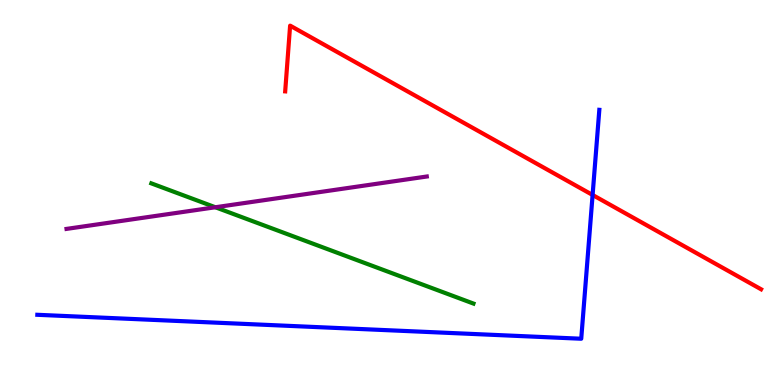[{'lines': ['blue', 'red'], 'intersections': [{'x': 7.65, 'y': 4.94}]}, {'lines': ['green', 'red'], 'intersections': []}, {'lines': ['purple', 'red'], 'intersections': []}, {'lines': ['blue', 'green'], 'intersections': []}, {'lines': ['blue', 'purple'], 'intersections': []}, {'lines': ['green', 'purple'], 'intersections': [{'x': 2.78, 'y': 4.62}]}]